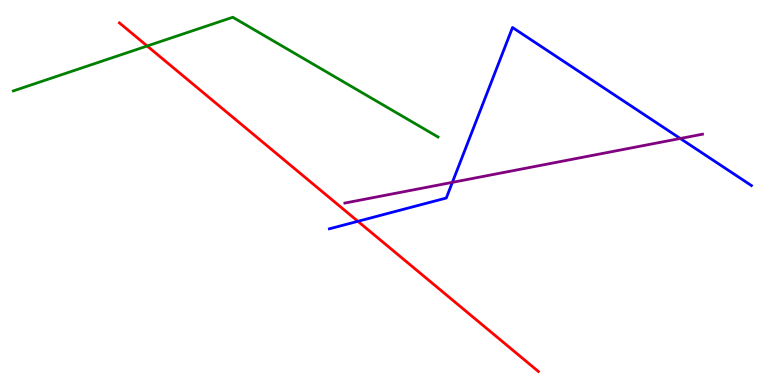[{'lines': ['blue', 'red'], 'intersections': [{'x': 4.62, 'y': 4.25}]}, {'lines': ['green', 'red'], 'intersections': [{'x': 1.9, 'y': 8.81}]}, {'lines': ['purple', 'red'], 'intersections': []}, {'lines': ['blue', 'green'], 'intersections': []}, {'lines': ['blue', 'purple'], 'intersections': [{'x': 5.84, 'y': 5.26}, {'x': 8.78, 'y': 6.4}]}, {'lines': ['green', 'purple'], 'intersections': []}]